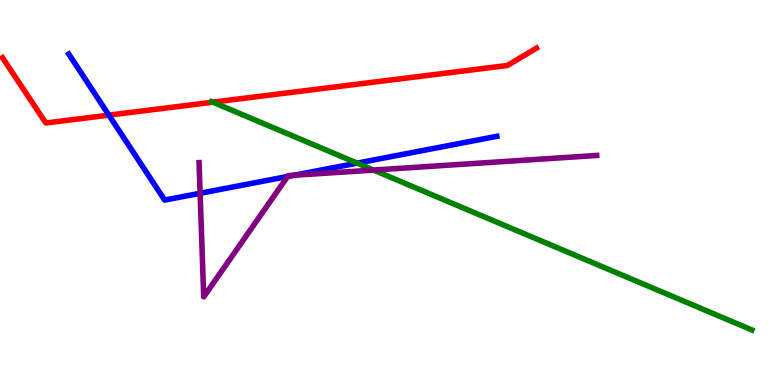[{'lines': ['blue', 'red'], 'intersections': [{'x': 1.4, 'y': 7.01}]}, {'lines': ['green', 'red'], 'intersections': [{'x': 2.75, 'y': 7.35}]}, {'lines': ['purple', 'red'], 'intersections': []}, {'lines': ['blue', 'green'], 'intersections': [{'x': 4.61, 'y': 5.76}]}, {'lines': ['blue', 'purple'], 'intersections': [{'x': 2.58, 'y': 4.98}, {'x': 3.71, 'y': 5.42}, {'x': 3.79, 'y': 5.45}]}, {'lines': ['green', 'purple'], 'intersections': [{'x': 4.82, 'y': 5.58}]}]